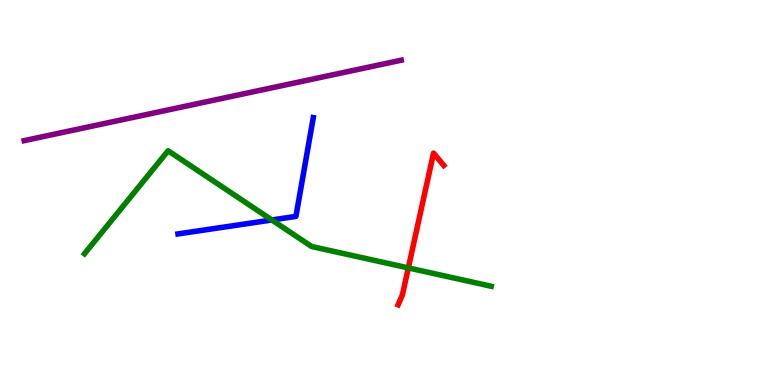[{'lines': ['blue', 'red'], 'intersections': []}, {'lines': ['green', 'red'], 'intersections': [{'x': 5.27, 'y': 3.04}]}, {'lines': ['purple', 'red'], 'intersections': []}, {'lines': ['blue', 'green'], 'intersections': [{'x': 3.51, 'y': 4.29}]}, {'lines': ['blue', 'purple'], 'intersections': []}, {'lines': ['green', 'purple'], 'intersections': []}]